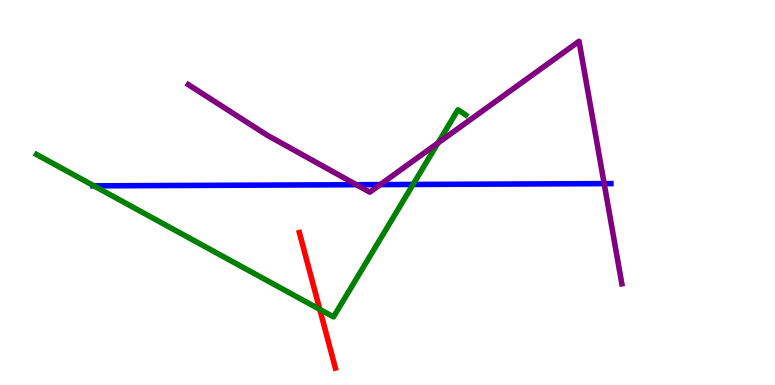[{'lines': ['blue', 'red'], 'intersections': []}, {'lines': ['green', 'red'], 'intersections': [{'x': 4.13, 'y': 1.96}]}, {'lines': ['purple', 'red'], 'intersections': []}, {'lines': ['blue', 'green'], 'intersections': [{'x': 1.21, 'y': 5.17}, {'x': 5.33, 'y': 5.21}]}, {'lines': ['blue', 'purple'], 'intersections': [{'x': 4.6, 'y': 5.2}, {'x': 4.91, 'y': 5.21}, {'x': 7.8, 'y': 5.23}]}, {'lines': ['green', 'purple'], 'intersections': [{'x': 5.65, 'y': 6.29}]}]